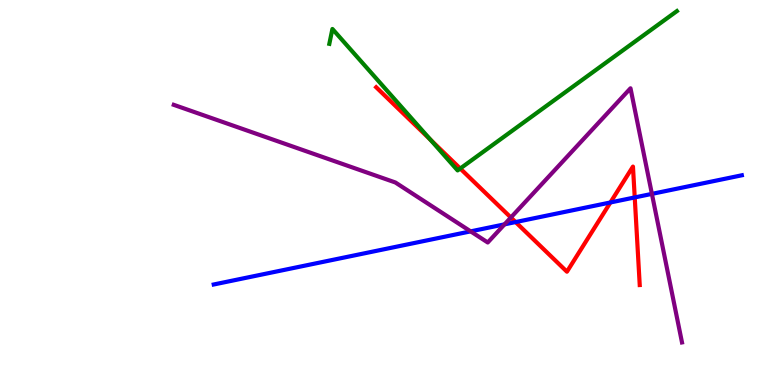[{'lines': ['blue', 'red'], 'intersections': [{'x': 6.65, 'y': 4.23}, {'x': 7.88, 'y': 4.74}, {'x': 8.19, 'y': 4.87}]}, {'lines': ['green', 'red'], 'intersections': [{'x': 5.55, 'y': 6.37}, {'x': 5.94, 'y': 5.62}]}, {'lines': ['purple', 'red'], 'intersections': [{'x': 6.59, 'y': 4.35}]}, {'lines': ['blue', 'green'], 'intersections': []}, {'lines': ['blue', 'purple'], 'intersections': [{'x': 6.07, 'y': 3.99}, {'x': 6.51, 'y': 4.17}, {'x': 8.41, 'y': 4.96}]}, {'lines': ['green', 'purple'], 'intersections': []}]